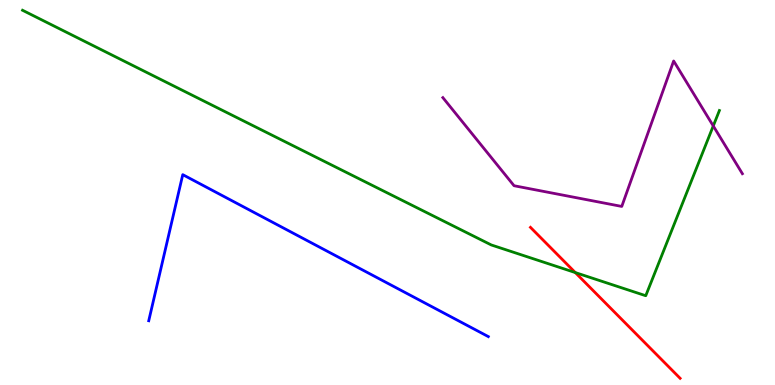[{'lines': ['blue', 'red'], 'intersections': []}, {'lines': ['green', 'red'], 'intersections': [{'x': 7.42, 'y': 2.92}]}, {'lines': ['purple', 'red'], 'intersections': []}, {'lines': ['blue', 'green'], 'intersections': []}, {'lines': ['blue', 'purple'], 'intersections': []}, {'lines': ['green', 'purple'], 'intersections': [{'x': 9.2, 'y': 6.73}]}]